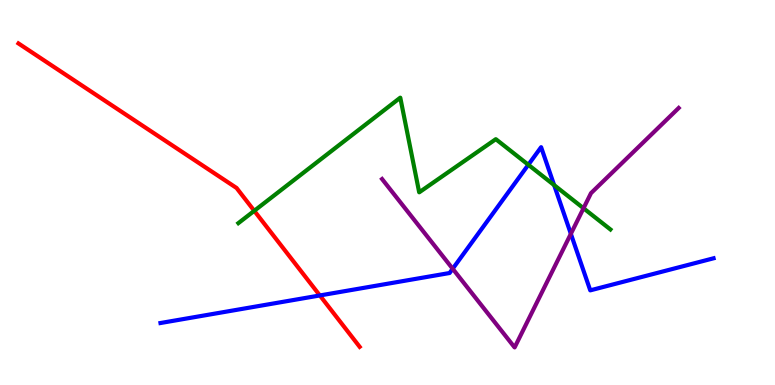[{'lines': ['blue', 'red'], 'intersections': [{'x': 4.13, 'y': 2.33}]}, {'lines': ['green', 'red'], 'intersections': [{'x': 3.28, 'y': 4.52}]}, {'lines': ['purple', 'red'], 'intersections': []}, {'lines': ['blue', 'green'], 'intersections': [{'x': 6.82, 'y': 5.72}, {'x': 7.15, 'y': 5.19}]}, {'lines': ['blue', 'purple'], 'intersections': [{'x': 5.84, 'y': 3.02}, {'x': 7.37, 'y': 3.93}]}, {'lines': ['green', 'purple'], 'intersections': [{'x': 7.53, 'y': 4.59}]}]